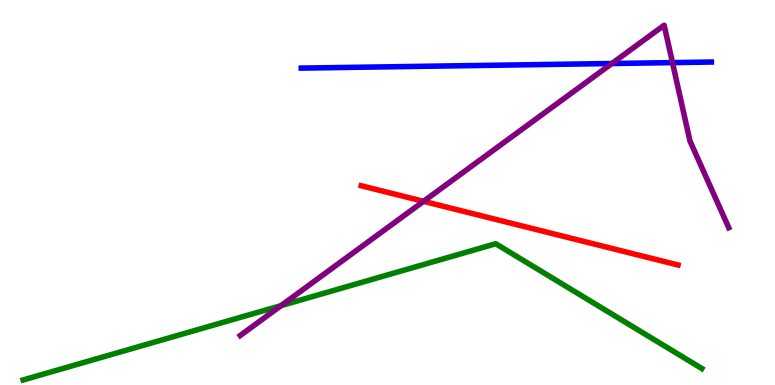[{'lines': ['blue', 'red'], 'intersections': []}, {'lines': ['green', 'red'], 'intersections': []}, {'lines': ['purple', 'red'], 'intersections': [{'x': 5.47, 'y': 4.77}]}, {'lines': ['blue', 'green'], 'intersections': []}, {'lines': ['blue', 'purple'], 'intersections': [{'x': 7.9, 'y': 8.35}, {'x': 8.68, 'y': 8.37}]}, {'lines': ['green', 'purple'], 'intersections': [{'x': 3.63, 'y': 2.06}]}]